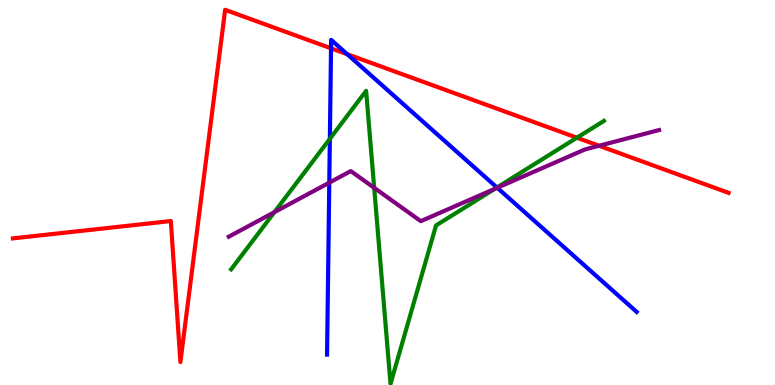[{'lines': ['blue', 'red'], 'intersections': [{'x': 4.27, 'y': 8.74}, {'x': 4.48, 'y': 8.59}]}, {'lines': ['green', 'red'], 'intersections': [{'x': 7.44, 'y': 6.42}]}, {'lines': ['purple', 'red'], 'intersections': [{'x': 7.73, 'y': 6.21}]}, {'lines': ['blue', 'green'], 'intersections': [{'x': 4.26, 'y': 6.39}, {'x': 6.41, 'y': 5.13}]}, {'lines': ['blue', 'purple'], 'intersections': [{'x': 4.25, 'y': 5.26}, {'x': 6.42, 'y': 5.12}]}, {'lines': ['green', 'purple'], 'intersections': [{'x': 3.54, 'y': 4.49}, {'x': 4.83, 'y': 5.12}, {'x': 6.38, 'y': 5.1}]}]